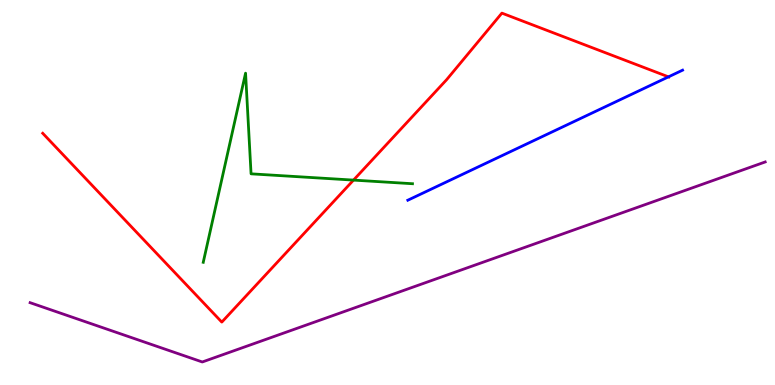[{'lines': ['blue', 'red'], 'intersections': [{'x': 8.63, 'y': 8.0}]}, {'lines': ['green', 'red'], 'intersections': [{'x': 4.56, 'y': 5.32}]}, {'lines': ['purple', 'red'], 'intersections': []}, {'lines': ['blue', 'green'], 'intersections': []}, {'lines': ['blue', 'purple'], 'intersections': []}, {'lines': ['green', 'purple'], 'intersections': []}]